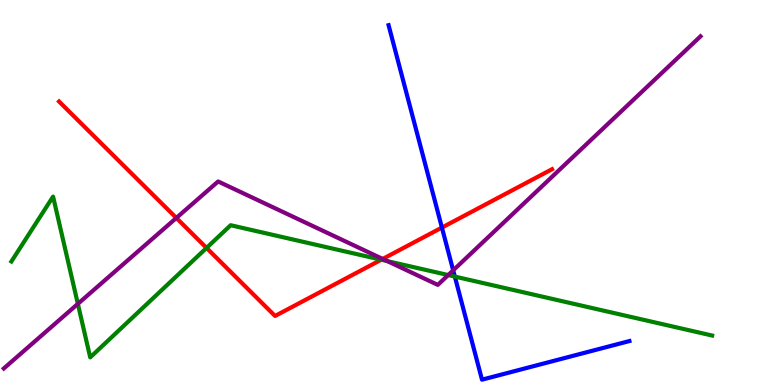[{'lines': ['blue', 'red'], 'intersections': [{'x': 5.7, 'y': 4.09}]}, {'lines': ['green', 'red'], 'intersections': [{'x': 2.67, 'y': 3.56}, {'x': 4.92, 'y': 3.25}]}, {'lines': ['purple', 'red'], 'intersections': [{'x': 2.28, 'y': 4.34}, {'x': 4.94, 'y': 3.27}]}, {'lines': ['blue', 'green'], 'intersections': [{'x': 5.87, 'y': 2.82}]}, {'lines': ['blue', 'purple'], 'intersections': [{'x': 5.85, 'y': 2.98}]}, {'lines': ['green', 'purple'], 'intersections': [{'x': 1.0, 'y': 2.11}, {'x': 5.0, 'y': 3.22}, {'x': 5.78, 'y': 2.86}]}]